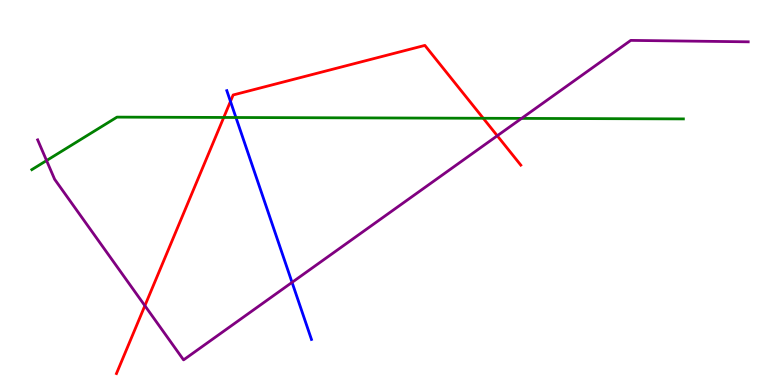[{'lines': ['blue', 'red'], 'intersections': [{'x': 2.97, 'y': 7.37}]}, {'lines': ['green', 'red'], 'intersections': [{'x': 2.89, 'y': 6.95}, {'x': 6.24, 'y': 6.93}]}, {'lines': ['purple', 'red'], 'intersections': [{'x': 1.87, 'y': 2.06}, {'x': 6.42, 'y': 6.47}]}, {'lines': ['blue', 'green'], 'intersections': [{'x': 3.04, 'y': 6.95}]}, {'lines': ['blue', 'purple'], 'intersections': [{'x': 3.77, 'y': 2.67}]}, {'lines': ['green', 'purple'], 'intersections': [{'x': 0.601, 'y': 5.83}, {'x': 6.73, 'y': 6.92}]}]